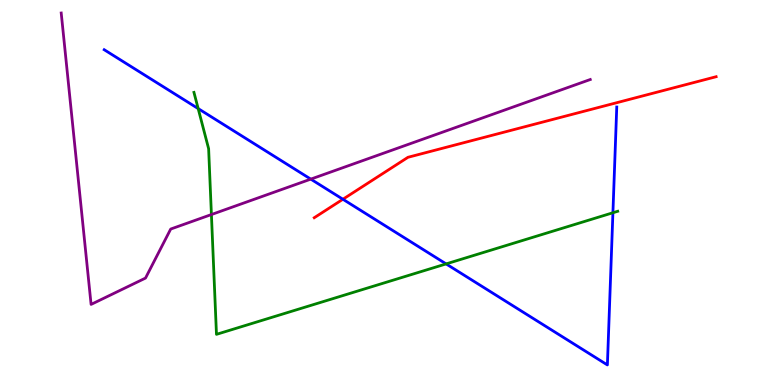[{'lines': ['blue', 'red'], 'intersections': [{'x': 4.42, 'y': 4.82}]}, {'lines': ['green', 'red'], 'intersections': []}, {'lines': ['purple', 'red'], 'intersections': []}, {'lines': ['blue', 'green'], 'intersections': [{'x': 2.56, 'y': 7.18}, {'x': 5.76, 'y': 3.15}, {'x': 7.91, 'y': 4.47}]}, {'lines': ['blue', 'purple'], 'intersections': [{'x': 4.01, 'y': 5.35}]}, {'lines': ['green', 'purple'], 'intersections': [{'x': 2.73, 'y': 4.43}]}]